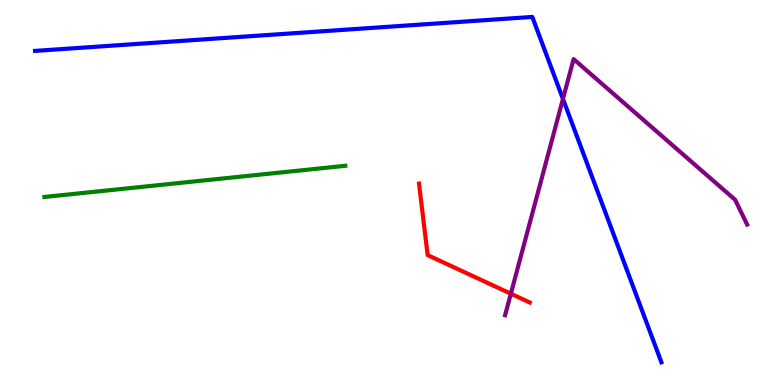[{'lines': ['blue', 'red'], 'intersections': []}, {'lines': ['green', 'red'], 'intersections': []}, {'lines': ['purple', 'red'], 'intersections': [{'x': 6.59, 'y': 2.37}]}, {'lines': ['blue', 'green'], 'intersections': []}, {'lines': ['blue', 'purple'], 'intersections': [{'x': 7.26, 'y': 7.43}]}, {'lines': ['green', 'purple'], 'intersections': []}]